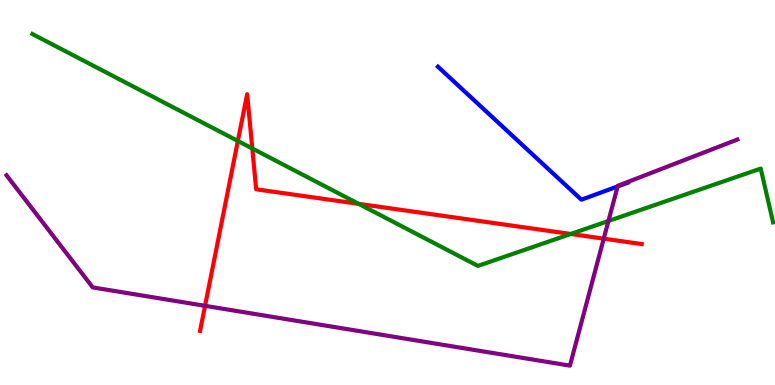[{'lines': ['blue', 'red'], 'intersections': []}, {'lines': ['green', 'red'], 'intersections': [{'x': 3.07, 'y': 6.34}, {'x': 3.26, 'y': 6.14}, {'x': 4.63, 'y': 4.71}, {'x': 7.36, 'y': 3.92}]}, {'lines': ['purple', 'red'], 'intersections': [{'x': 2.65, 'y': 2.06}, {'x': 7.79, 'y': 3.8}]}, {'lines': ['blue', 'green'], 'intersections': []}, {'lines': ['blue', 'purple'], 'intersections': [{'x': 7.97, 'y': 5.16}]}, {'lines': ['green', 'purple'], 'intersections': [{'x': 7.85, 'y': 4.26}]}]